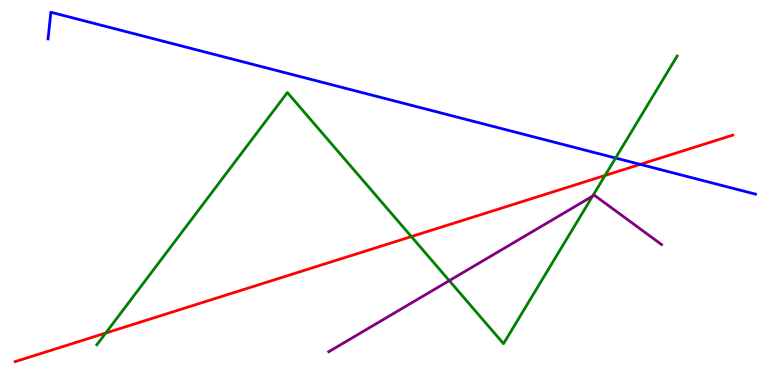[{'lines': ['blue', 'red'], 'intersections': [{'x': 8.26, 'y': 5.73}]}, {'lines': ['green', 'red'], 'intersections': [{'x': 1.36, 'y': 1.35}, {'x': 5.31, 'y': 3.85}, {'x': 7.81, 'y': 5.44}]}, {'lines': ['purple', 'red'], 'intersections': []}, {'lines': ['blue', 'green'], 'intersections': [{'x': 7.94, 'y': 5.9}]}, {'lines': ['blue', 'purple'], 'intersections': []}, {'lines': ['green', 'purple'], 'intersections': [{'x': 5.8, 'y': 2.71}, {'x': 7.65, 'y': 4.9}]}]